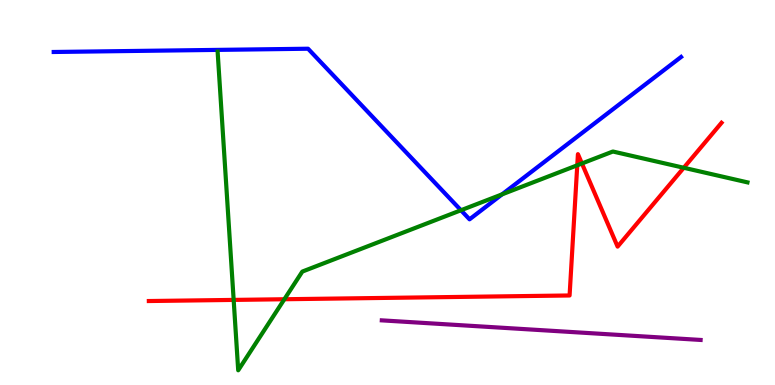[{'lines': ['blue', 'red'], 'intersections': []}, {'lines': ['green', 'red'], 'intersections': [{'x': 3.01, 'y': 2.21}, {'x': 3.67, 'y': 2.23}, {'x': 7.45, 'y': 5.71}, {'x': 7.51, 'y': 5.75}, {'x': 8.82, 'y': 5.64}]}, {'lines': ['purple', 'red'], 'intersections': []}, {'lines': ['blue', 'green'], 'intersections': [{'x': 5.95, 'y': 4.54}, {'x': 6.48, 'y': 4.95}]}, {'lines': ['blue', 'purple'], 'intersections': []}, {'lines': ['green', 'purple'], 'intersections': []}]